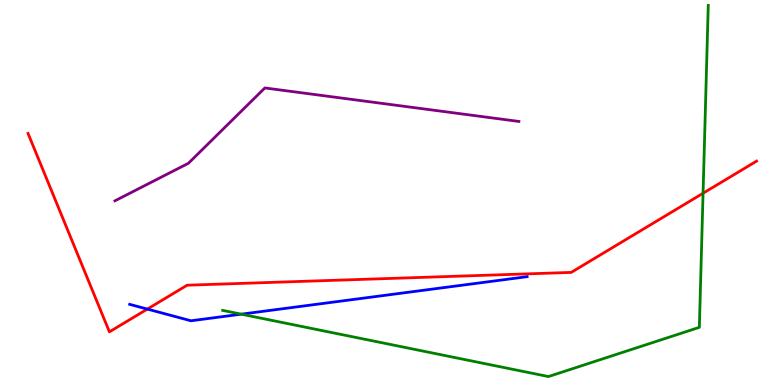[{'lines': ['blue', 'red'], 'intersections': [{'x': 1.9, 'y': 1.97}]}, {'lines': ['green', 'red'], 'intersections': [{'x': 9.07, 'y': 4.98}]}, {'lines': ['purple', 'red'], 'intersections': []}, {'lines': ['blue', 'green'], 'intersections': [{'x': 3.11, 'y': 1.84}]}, {'lines': ['blue', 'purple'], 'intersections': []}, {'lines': ['green', 'purple'], 'intersections': []}]